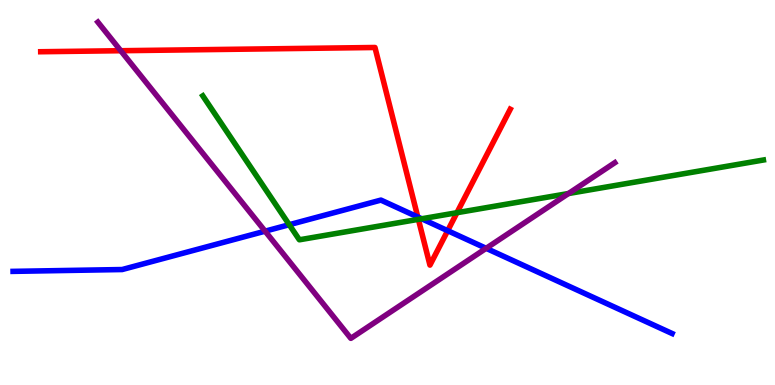[{'lines': ['blue', 'red'], 'intersections': [{'x': 5.39, 'y': 4.36}, {'x': 5.78, 'y': 4.01}]}, {'lines': ['green', 'red'], 'intersections': [{'x': 5.4, 'y': 4.3}, {'x': 5.9, 'y': 4.48}]}, {'lines': ['purple', 'red'], 'intersections': [{'x': 1.56, 'y': 8.68}]}, {'lines': ['blue', 'green'], 'intersections': [{'x': 3.73, 'y': 4.16}, {'x': 5.44, 'y': 4.32}]}, {'lines': ['blue', 'purple'], 'intersections': [{'x': 3.42, 'y': 4.0}, {'x': 6.27, 'y': 3.55}]}, {'lines': ['green', 'purple'], 'intersections': [{'x': 7.34, 'y': 4.97}]}]